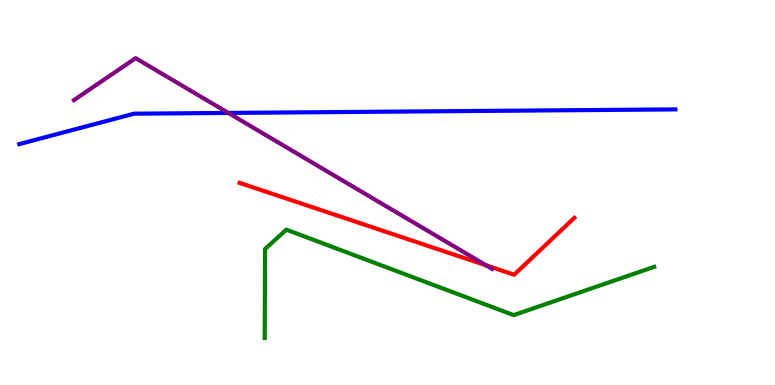[{'lines': ['blue', 'red'], 'intersections': []}, {'lines': ['green', 'red'], 'intersections': []}, {'lines': ['purple', 'red'], 'intersections': [{'x': 6.27, 'y': 3.11}]}, {'lines': ['blue', 'green'], 'intersections': []}, {'lines': ['blue', 'purple'], 'intersections': [{'x': 2.95, 'y': 7.07}]}, {'lines': ['green', 'purple'], 'intersections': []}]